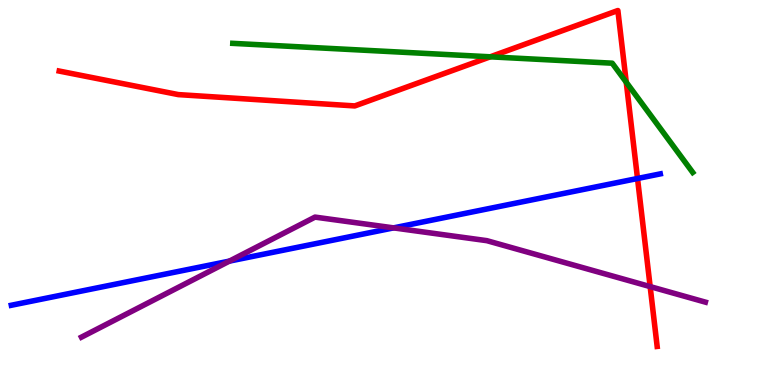[{'lines': ['blue', 'red'], 'intersections': [{'x': 8.23, 'y': 5.36}]}, {'lines': ['green', 'red'], 'intersections': [{'x': 6.33, 'y': 8.52}, {'x': 8.08, 'y': 7.86}]}, {'lines': ['purple', 'red'], 'intersections': [{'x': 8.39, 'y': 2.56}]}, {'lines': ['blue', 'green'], 'intersections': []}, {'lines': ['blue', 'purple'], 'intersections': [{'x': 2.96, 'y': 3.22}, {'x': 5.08, 'y': 4.08}]}, {'lines': ['green', 'purple'], 'intersections': []}]